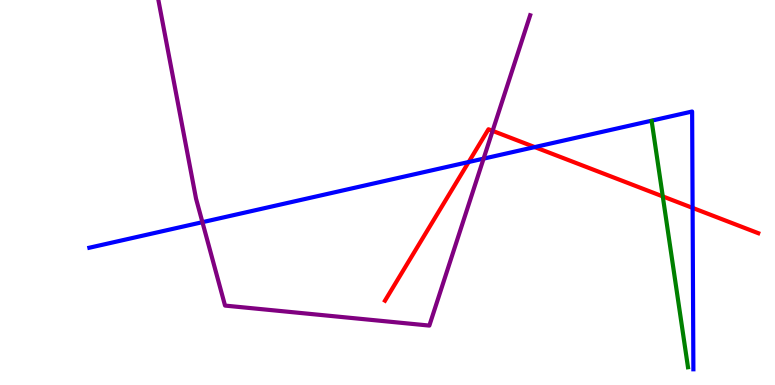[{'lines': ['blue', 'red'], 'intersections': [{'x': 6.05, 'y': 5.79}, {'x': 6.9, 'y': 6.18}, {'x': 8.94, 'y': 4.6}]}, {'lines': ['green', 'red'], 'intersections': [{'x': 8.55, 'y': 4.9}]}, {'lines': ['purple', 'red'], 'intersections': [{'x': 6.36, 'y': 6.6}]}, {'lines': ['blue', 'green'], 'intersections': []}, {'lines': ['blue', 'purple'], 'intersections': [{'x': 2.61, 'y': 4.23}, {'x': 6.24, 'y': 5.88}]}, {'lines': ['green', 'purple'], 'intersections': []}]